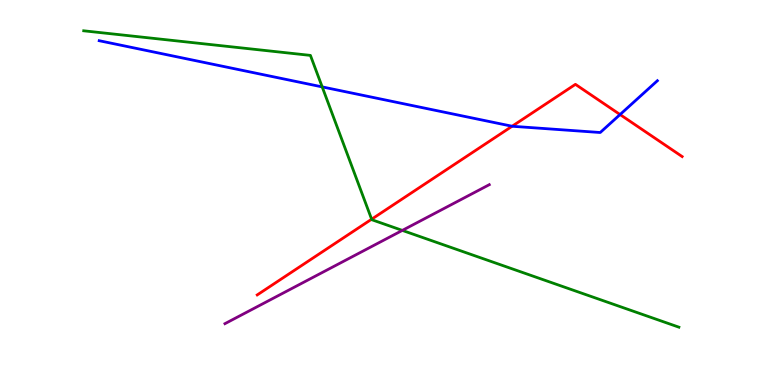[{'lines': ['blue', 'red'], 'intersections': [{'x': 6.61, 'y': 6.72}, {'x': 8.0, 'y': 7.02}]}, {'lines': ['green', 'red'], 'intersections': [{'x': 4.8, 'y': 4.31}]}, {'lines': ['purple', 'red'], 'intersections': []}, {'lines': ['blue', 'green'], 'intersections': [{'x': 4.16, 'y': 7.74}]}, {'lines': ['blue', 'purple'], 'intersections': []}, {'lines': ['green', 'purple'], 'intersections': [{'x': 5.19, 'y': 4.02}]}]